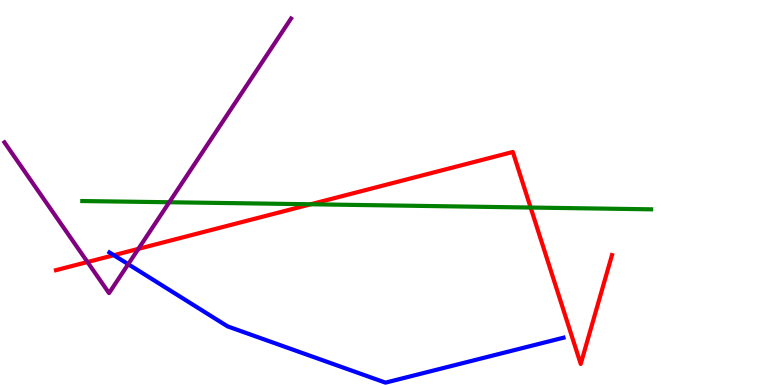[{'lines': ['blue', 'red'], 'intersections': [{'x': 1.47, 'y': 3.37}]}, {'lines': ['green', 'red'], 'intersections': [{'x': 4.01, 'y': 4.69}, {'x': 6.85, 'y': 4.61}]}, {'lines': ['purple', 'red'], 'intersections': [{'x': 1.13, 'y': 3.19}, {'x': 1.79, 'y': 3.54}]}, {'lines': ['blue', 'green'], 'intersections': []}, {'lines': ['blue', 'purple'], 'intersections': [{'x': 1.65, 'y': 3.14}]}, {'lines': ['green', 'purple'], 'intersections': [{'x': 2.18, 'y': 4.75}]}]